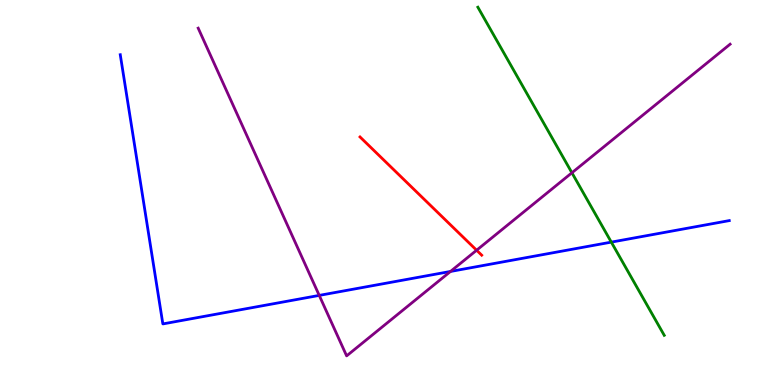[{'lines': ['blue', 'red'], 'intersections': []}, {'lines': ['green', 'red'], 'intersections': []}, {'lines': ['purple', 'red'], 'intersections': [{'x': 6.15, 'y': 3.5}]}, {'lines': ['blue', 'green'], 'intersections': [{'x': 7.89, 'y': 3.71}]}, {'lines': ['blue', 'purple'], 'intersections': [{'x': 4.12, 'y': 2.33}, {'x': 5.81, 'y': 2.95}]}, {'lines': ['green', 'purple'], 'intersections': [{'x': 7.38, 'y': 5.51}]}]